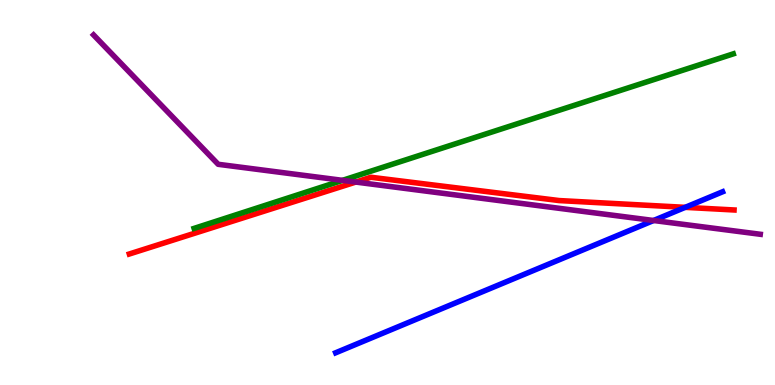[{'lines': ['blue', 'red'], 'intersections': [{'x': 8.84, 'y': 4.61}]}, {'lines': ['green', 'red'], 'intersections': []}, {'lines': ['purple', 'red'], 'intersections': [{'x': 4.59, 'y': 5.27}]}, {'lines': ['blue', 'green'], 'intersections': []}, {'lines': ['blue', 'purple'], 'intersections': [{'x': 8.43, 'y': 4.27}]}, {'lines': ['green', 'purple'], 'intersections': [{'x': 4.42, 'y': 5.32}]}]